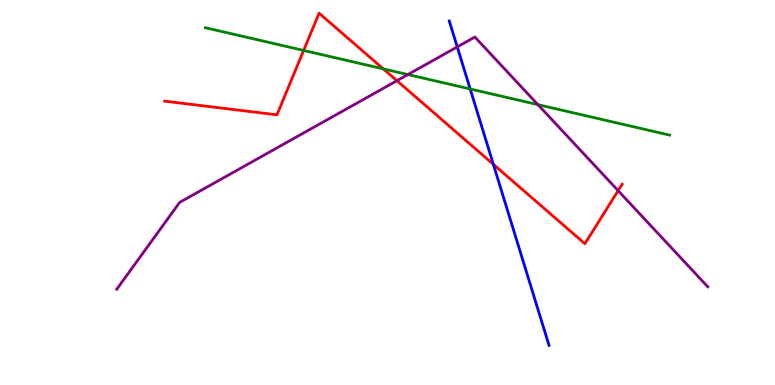[{'lines': ['blue', 'red'], 'intersections': [{'x': 6.37, 'y': 5.73}]}, {'lines': ['green', 'red'], 'intersections': [{'x': 3.92, 'y': 8.69}, {'x': 4.95, 'y': 8.21}]}, {'lines': ['purple', 'red'], 'intersections': [{'x': 5.12, 'y': 7.9}, {'x': 7.98, 'y': 5.05}]}, {'lines': ['blue', 'green'], 'intersections': [{'x': 6.07, 'y': 7.69}]}, {'lines': ['blue', 'purple'], 'intersections': [{'x': 5.9, 'y': 8.78}]}, {'lines': ['green', 'purple'], 'intersections': [{'x': 5.26, 'y': 8.06}, {'x': 6.94, 'y': 7.28}]}]